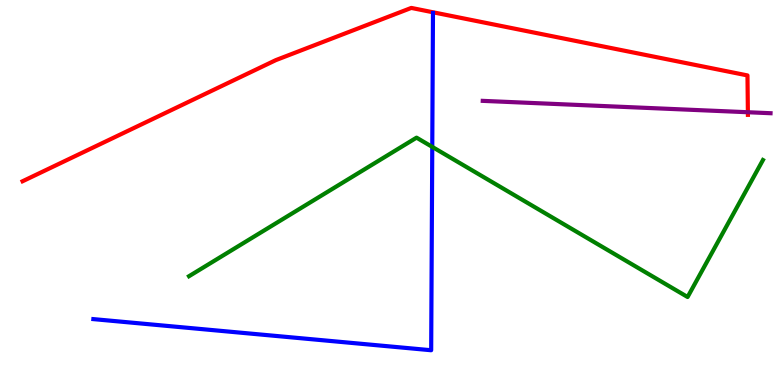[{'lines': ['blue', 'red'], 'intersections': []}, {'lines': ['green', 'red'], 'intersections': []}, {'lines': ['purple', 'red'], 'intersections': [{'x': 9.65, 'y': 7.08}]}, {'lines': ['blue', 'green'], 'intersections': [{'x': 5.58, 'y': 6.18}]}, {'lines': ['blue', 'purple'], 'intersections': []}, {'lines': ['green', 'purple'], 'intersections': []}]